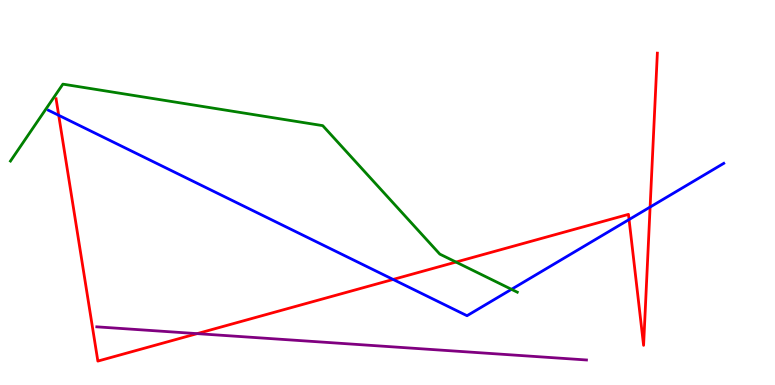[{'lines': ['blue', 'red'], 'intersections': [{'x': 0.757, 'y': 7.01}, {'x': 5.07, 'y': 2.74}, {'x': 8.12, 'y': 4.3}, {'x': 8.39, 'y': 4.62}]}, {'lines': ['green', 'red'], 'intersections': [{'x': 5.88, 'y': 3.19}]}, {'lines': ['purple', 'red'], 'intersections': [{'x': 2.54, 'y': 1.33}]}, {'lines': ['blue', 'green'], 'intersections': [{'x': 6.6, 'y': 2.49}]}, {'lines': ['blue', 'purple'], 'intersections': []}, {'lines': ['green', 'purple'], 'intersections': []}]